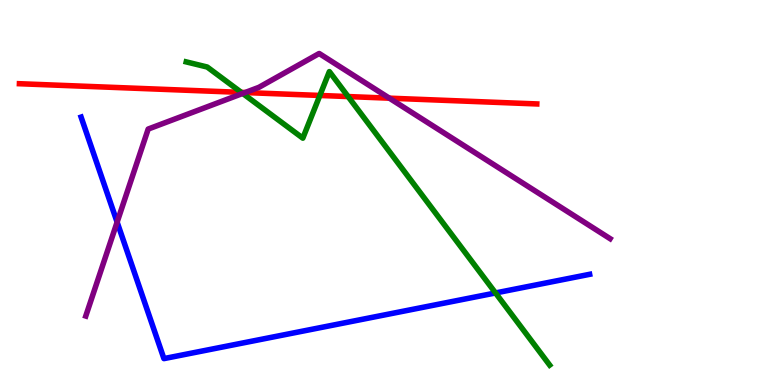[{'lines': ['blue', 'red'], 'intersections': []}, {'lines': ['green', 'red'], 'intersections': [{'x': 3.11, 'y': 7.6}, {'x': 4.13, 'y': 7.52}, {'x': 4.49, 'y': 7.49}]}, {'lines': ['purple', 'red'], 'intersections': [{'x': 3.16, 'y': 7.6}, {'x': 5.02, 'y': 7.45}]}, {'lines': ['blue', 'green'], 'intersections': [{'x': 6.39, 'y': 2.39}]}, {'lines': ['blue', 'purple'], 'intersections': [{'x': 1.51, 'y': 4.23}]}, {'lines': ['green', 'purple'], 'intersections': [{'x': 3.13, 'y': 7.57}]}]